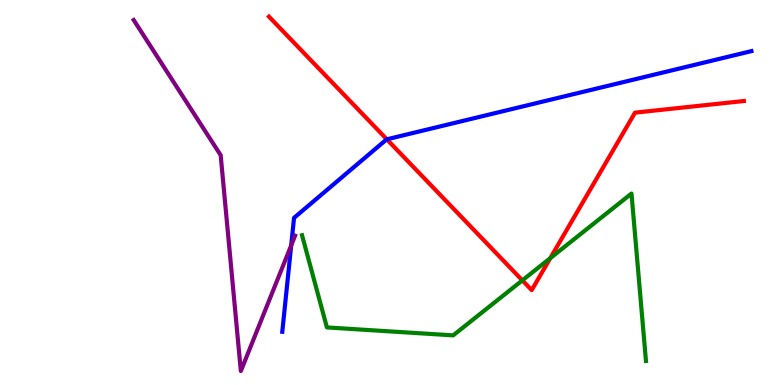[{'lines': ['blue', 'red'], 'intersections': [{'x': 4.99, 'y': 6.38}]}, {'lines': ['green', 'red'], 'intersections': [{'x': 6.74, 'y': 2.72}, {'x': 7.1, 'y': 3.3}]}, {'lines': ['purple', 'red'], 'intersections': []}, {'lines': ['blue', 'green'], 'intersections': []}, {'lines': ['blue', 'purple'], 'intersections': [{'x': 3.76, 'y': 3.63}]}, {'lines': ['green', 'purple'], 'intersections': []}]